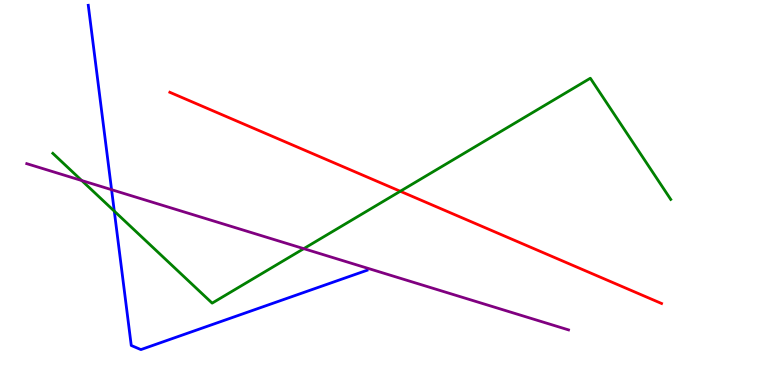[{'lines': ['blue', 'red'], 'intersections': []}, {'lines': ['green', 'red'], 'intersections': [{'x': 5.16, 'y': 5.03}]}, {'lines': ['purple', 'red'], 'intersections': []}, {'lines': ['blue', 'green'], 'intersections': [{'x': 1.47, 'y': 4.52}]}, {'lines': ['blue', 'purple'], 'intersections': [{'x': 1.44, 'y': 5.07}]}, {'lines': ['green', 'purple'], 'intersections': [{'x': 1.05, 'y': 5.31}, {'x': 3.92, 'y': 3.54}]}]